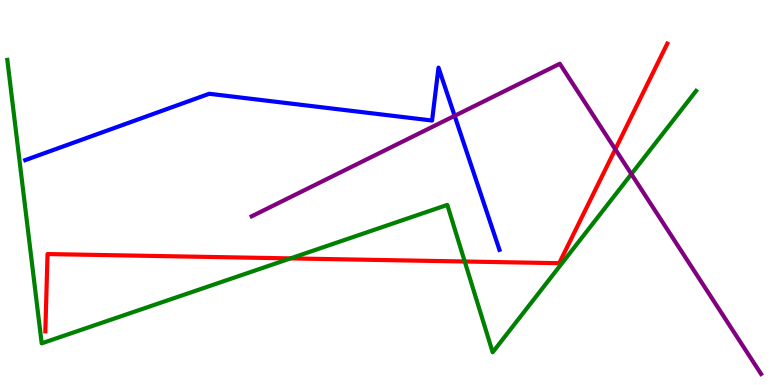[{'lines': ['blue', 'red'], 'intersections': []}, {'lines': ['green', 'red'], 'intersections': [{'x': 3.75, 'y': 3.29}, {'x': 6.0, 'y': 3.21}]}, {'lines': ['purple', 'red'], 'intersections': [{'x': 7.94, 'y': 6.12}]}, {'lines': ['blue', 'green'], 'intersections': []}, {'lines': ['blue', 'purple'], 'intersections': [{'x': 5.87, 'y': 6.99}]}, {'lines': ['green', 'purple'], 'intersections': [{'x': 8.15, 'y': 5.48}]}]